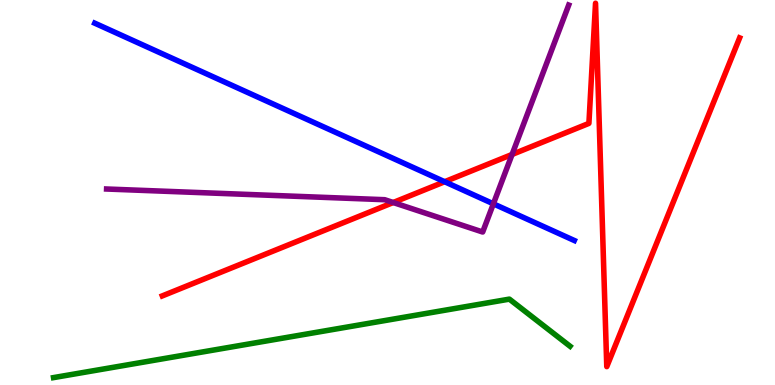[{'lines': ['blue', 'red'], 'intersections': [{'x': 5.74, 'y': 5.28}]}, {'lines': ['green', 'red'], 'intersections': []}, {'lines': ['purple', 'red'], 'intersections': [{'x': 5.07, 'y': 4.74}, {'x': 6.61, 'y': 5.99}]}, {'lines': ['blue', 'green'], 'intersections': []}, {'lines': ['blue', 'purple'], 'intersections': [{'x': 6.37, 'y': 4.71}]}, {'lines': ['green', 'purple'], 'intersections': []}]